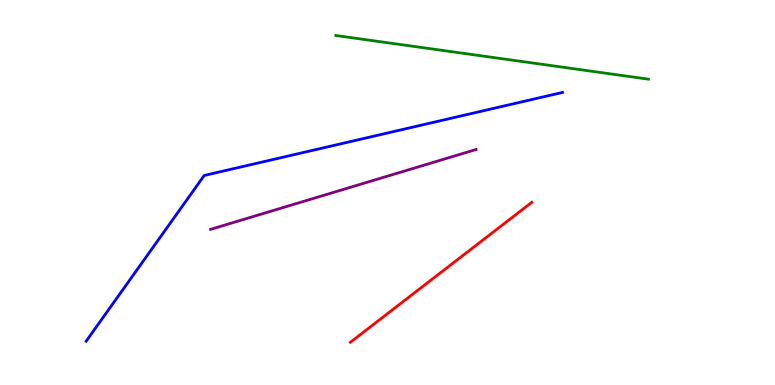[{'lines': ['blue', 'red'], 'intersections': []}, {'lines': ['green', 'red'], 'intersections': []}, {'lines': ['purple', 'red'], 'intersections': []}, {'lines': ['blue', 'green'], 'intersections': []}, {'lines': ['blue', 'purple'], 'intersections': []}, {'lines': ['green', 'purple'], 'intersections': []}]